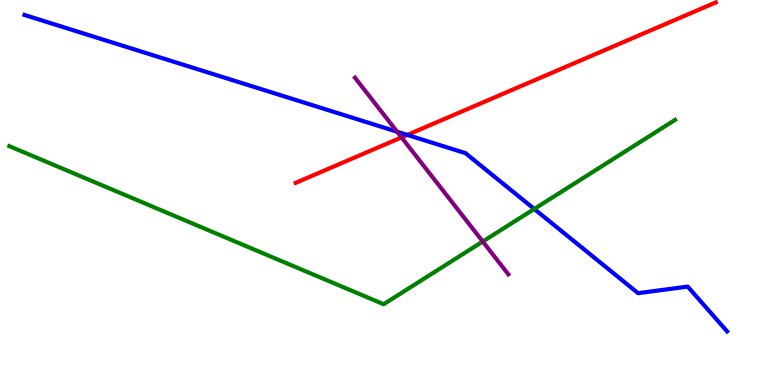[{'lines': ['blue', 'red'], 'intersections': [{'x': 5.26, 'y': 6.5}]}, {'lines': ['green', 'red'], 'intersections': []}, {'lines': ['purple', 'red'], 'intersections': [{'x': 5.18, 'y': 6.43}]}, {'lines': ['blue', 'green'], 'intersections': [{'x': 6.89, 'y': 4.57}]}, {'lines': ['blue', 'purple'], 'intersections': [{'x': 5.12, 'y': 6.58}]}, {'lines': ['green', 'purple'], 'intersections': [{'x': 6.23, 'y': 3.73}]}]